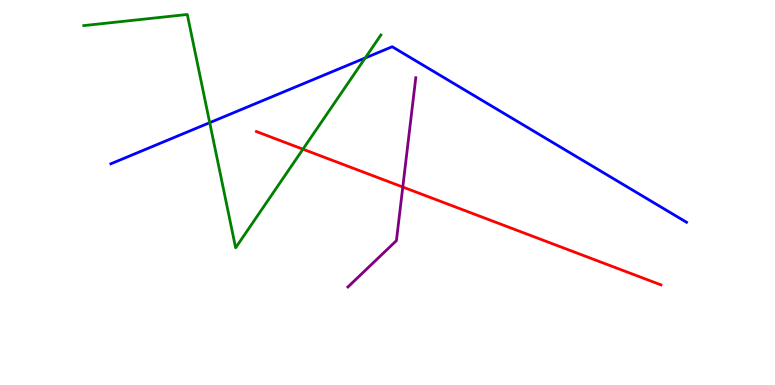[{'lines': ['blue', 'red'], 'intersections': []}, {'lines': ['green', 'red'], 'intersections': [{'x': 3.91, 'y': 6.12}]}, {'lines': ['purple', 'red'], 'intersections': [{'x': 5.2, 'y': 5.14}]}, {'lines': ['blue', 'green'], 'intersections': [{'x': 2.71, 'y': 6.81}, {'x': 4.71, 'y': 8.49}]}, {'lines': ['blue', 'purple'], 'intersections': []}, {'lines': ['green', 'purple'], 'intersections': []}]